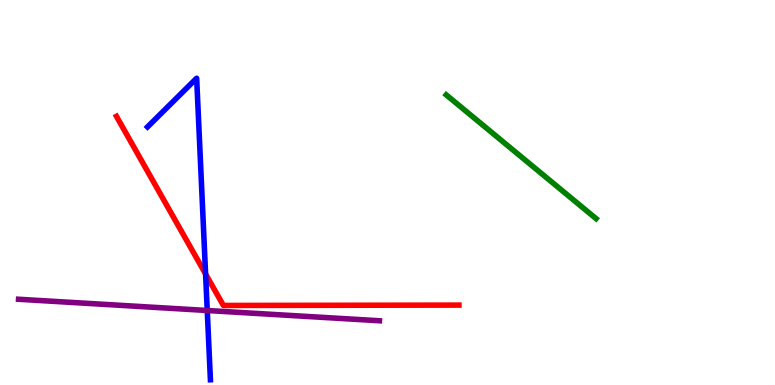[{'lines': ['blue', 'red'], 'intersections': [{'x': 2.65, 'y': 2.88}]}, {'lines': ['green', 'red'], 'intersections': []}, {'lines': ['purple', 'red'], 'intersections': []}, {'lines': ['blue', 'green'], 'intersections': []}, {'lines': ['blue', 'purple'], 'intersections': [{'x': 2.67, 'y': 1.94}]}, {'lines': ['green', 'purple'], 'intersections': []}]